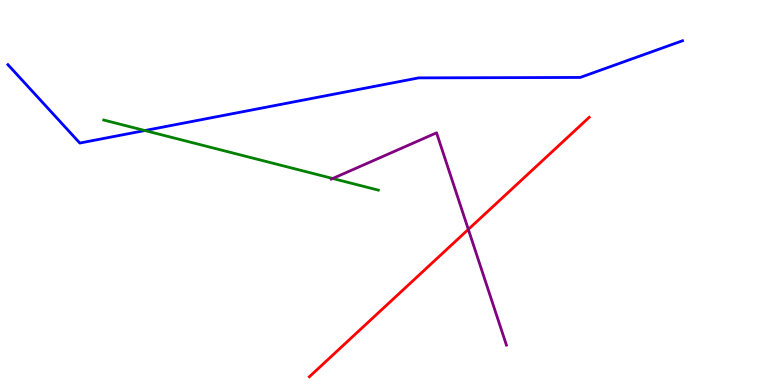[{'lines': ['blue', 'red'], 'intersections': []}, {'lines': ['green', 'red'], 'intersections': []}, {'lines': ['purple', 'red'], 'intersections': [{'x': 6.04, 'y': 4.04}]}, {'lines': ['blue', 'green'], 'intersections': [{'x': 1.87, 'y': 6.61}]}, {'lines': ['blue', 'purple'], 'intersections': []}, {'lines': ['green', 'purple'], 'intersections': [{'x': 4.29, 'y': 5.36}]}]